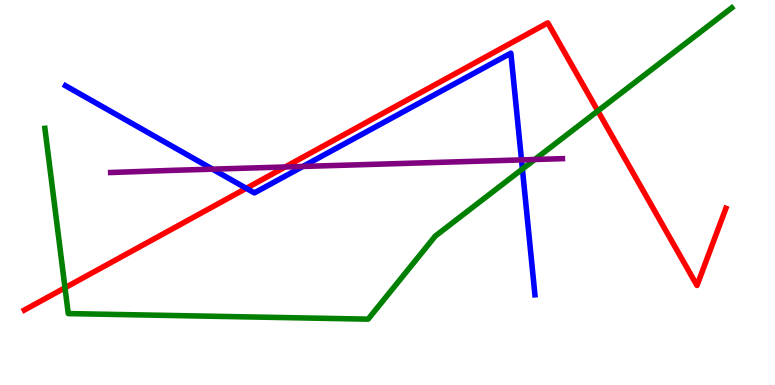[{'lines': ['blue', 'red'], 'intersections': [{'x': 3.18, 'y': 5.11}]}, {'lines': ['green', 'red'], 'intersections': [{'x': 0.839, 'y': 2.53}, {'x': 7.71, 'y': 7.12}]}, {'lines': ['purple', 'red'], 'intersections': [{'x': 3.68, 'y': 5.66}]}, {'lines': ['blue', 'green'], 'intersections': [{'x': 6.74, 'y': 5.61}]}, {'lines': ['blue', 'purple'], 'intersections': [{'x': 2.74, 'y': 5.61}, {'x': 3.91, 'y': 5.68}, {'x': 6.73, 'y': 5.85}]}, {'lines': ['green', 'purple'], 'intersections': [{'x': 6.9, 'y': 5.86}]}]